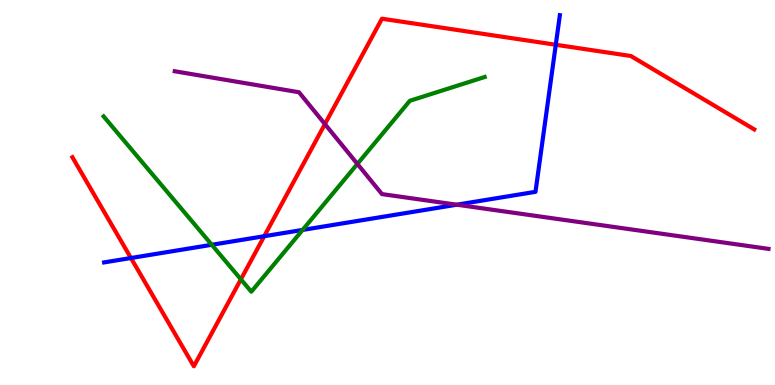[{'lines': ['blue', 'red'], 'intersections': [{'x': 1.69, 'y': 3.3}, {'x': 3.41, 'y': 3.86}, {'x': 7.17, 'y': 8.84}]}, {'lines': ['green', 'red'], 'intersections': [{'x': 3.11, 'y': 2.74}]}, {'lines': ['purple', 'red'], 'intersections': [{'x': 4.19, 'y': 6.78}]}, {'lines': ['blue', 'green'], 'intersections': [{'x': 2.73, 'y': 3.64}, {'x': 3.9, 'y': 4.03}]}, {'lines': ['blue', 'purple'], 'intersections': [{'x': 5.89, 'y': 4.68}]}, {'lines': ['green', 'purple'], 'intersections': [{'x': 4.61, 'y': 5.74}]}]